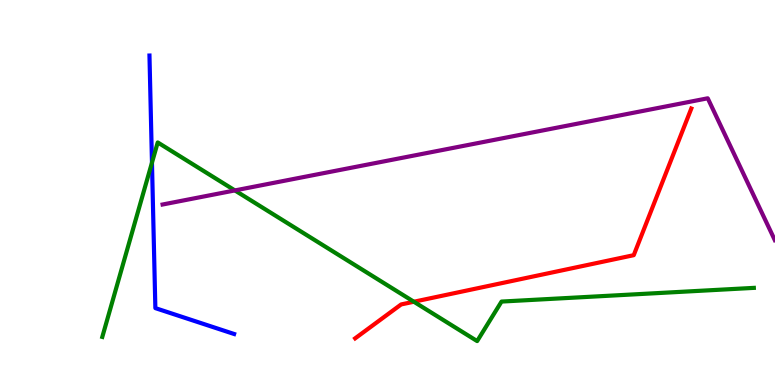[{'lines': ['blue', 'red'], 'intersections': []}, {'lines': ['green', 'red'], 'intersections': [{'x': 5.34, 'y': 2.16}]}, {'lines': ['purple', 'red'], 'intersections': []}, {'lines': ['blue', 'green'], 'intersections': [{'x': 1.96, 'y': 5.78}]}, {'lines': ['blue', 'purple'], 'intersections': []}, {'lines': ['green', 'purple'], 'intersections': [{'x': 3.03, 'y': 5.05}]}]